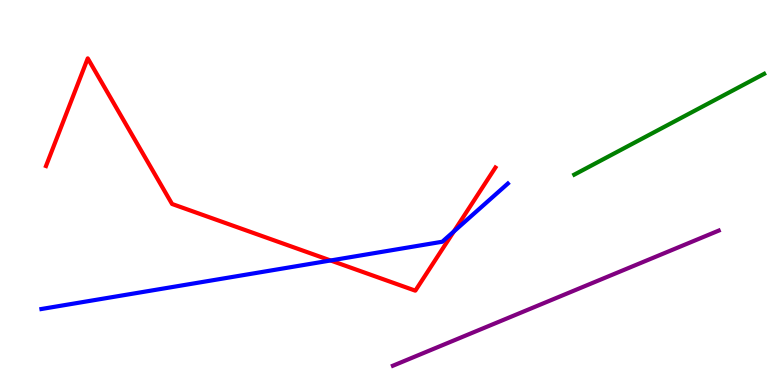[{'lines': ['blue', 'red'], 'intersections': [{'x': 4.27, 'y': 3.23}, {'x': 5.86, 'y': 3.99}]}, {'lines': ['green', 'red'], 'intersections': []}, {'lines': ['purple', 'red'], 'intersections': []}, {'lines': ['blue', 'green'], 'intersections': []}, {'lines': ['blue', 'purple'], 'intersections': []}, {'lines': ['green', 'purple'], 'intersections': []}]